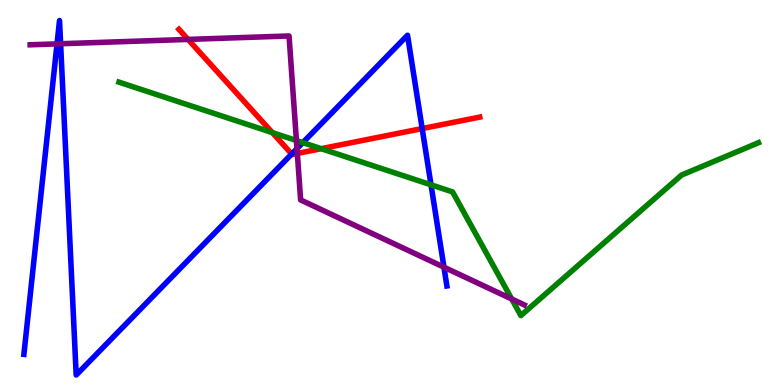[{'lines': ['blue', 'red'], 'intersections': [{'x': 3.76, 'y': 6.0}, {'x': 5.45, 'y': 6.66}]}, {'lines': ['green', 'red'], 'intersections': [{'x': 3.51, 'y': 6.56}, {'x': 4.14, 'y': 6.14}]}, {'lines': ['purple', 'red'], 'intersections': [{'x': 2.43, 'y': 8.98}, {'x': 3.84, 'y': 6.01}]}, {'lines': ['blue', 'green'], 'intersections': [{'x': 3.91, 'y': 6.3}, {'x': 5.56, 'y': 5.2}]}, {'lines': ['blue', 'purple'], 'intersections': [{'x': 0.736, 'y': 8.86}, {'x': 0.782, 'y': 8.86}, {'x': 3.83, 'y': 6.14}, {'x': 5.73, 'y': 3.06}]}, {'lines': ['green', 'purple'], 'intersections': [{'x': 3.82, 'y': 6.35}, {'x': 6.6, 'y': 2.23}]}]